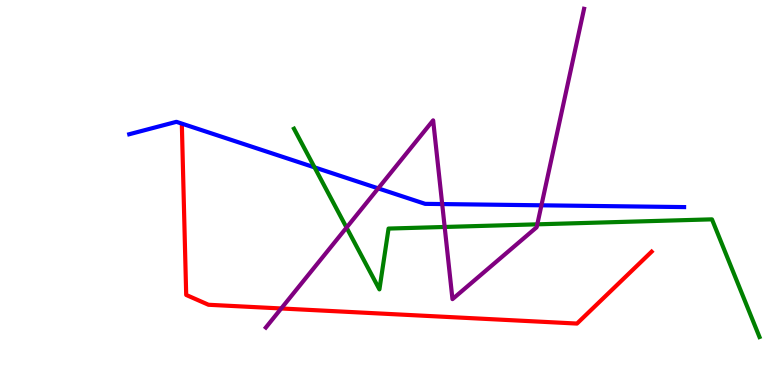[{'lines': ['blue', 'red'], 'intersections': []}, {'lines': ['green', 'red'], 'intersections': []}, {'lines': ['purple', 'red'], 'intersections': [{'x': 3.63, 'y': 1.99}]}, {'lines': ['blue', 'green'], 'intersections': [{'x': 4.06, 'y': 5.65}]}, {'lines': ['blue', 'purple'], 'intersections': [{'x': 4.88, 'y': 5.11}, {'x': 5.71, 'y': 4.7}, {'x': 6.99, 'y': 4.67}]}, {'lines': ['green', 'purple'], 'intersections': [{'x': 4.47, 'y': 4.09}, {'x': 5.74, 'y': 4.1}, {'x': 6.93, 'y': 4.17}]}]